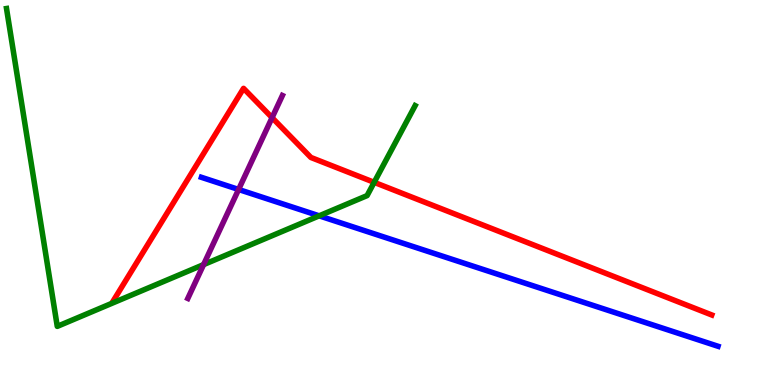[{'lines': ['blue', 'red'], 'intersections': []}, {'lines': ['green', 'red'], 'intersections': [{'x': 4.83, 'y': 5.26}]}, {'lines': ['purple', 'red'], 'intersections': [{'x': 3.51, 'y': 6.94}]}, {'lines': ['blue', 'green'], 'intersections': [{'x': 4.12, 'y': 4.39}]}, {'lines': ['blue', 'purple'], 'intersections': [{'x': 3.08, 'y': 5.08}]}, {'lines': ['green', 'purple'], 'intersections': [{'x': 2.63, 'y': 3.13}]}]